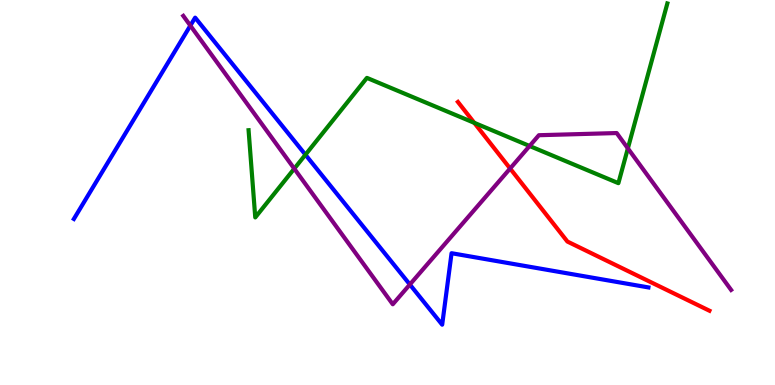[{'lines': ['blue', 'red'], 'intersections': []}, {'lines': ['green', 'red'], 'intersections': [{'x': 6.12, 'y': 6.81}]}, {'lines': ['purple', 'red'], 'intersections': [{'x': 6.58, 'y': 5.62}]}, {'lines': ['blue', 'green'], 'intersections': [{'x': 3.94, 'y': 5.98}]}, {'lines': ['blue', 'purple'], 'intersections': [{'x': 2.46, 'y': 9.33}, {'x': 5.29, 'y': 2.61}]}, {'lines': ['green', 'purple'], 'intersections': [{'x': 3.8, 'y': 5.62}, {'x': 6.83, 'y': 6.21}, {'x': 8.1, 'y': 6.15}]}]